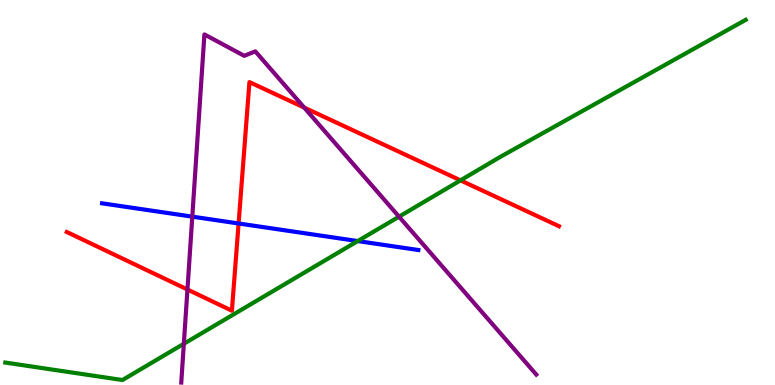[{'lines': ['blue', 'red'], 'intersections': [{'x': 3.08, 'y': 4.2}]}, {'lines': ['green', 'red'], 'intersections': [{'x': 5.94, 'y': 5.32}]}, {'lines': ['purple', 'red'], 'intersections': [{'x': 2.42, 'y': 2.48}, {'x': 3.92, 'y': 7.21}]}, {'lines': ['blue', 'green'], 'intersections': [{'x': 4.62, 'y': 3.74}]}, {'lines': ['blue', 'purple'], 'intersections': [{'x': 2.48, 'y': 4.37}]}, {'lines': ['green', 'purple'], 'intersections': [{'x': 2.37, 'y': 1.07}, {'x': 5.15, 'y': 4.37}]}]